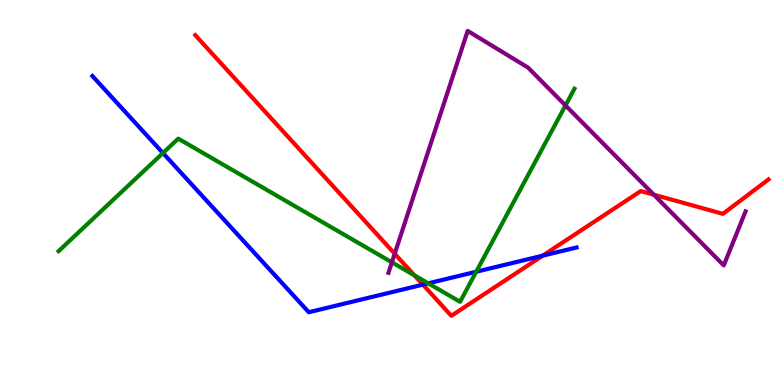[{'lines': ['blue', 'red'], 'intersections': [{'x': 5.46, 'y': 2.61}, {'x': 7.0, 'y': 3.36}]}, {'lines': ['green', 'red'], 'intersections': [{'x': 5.35, 'y': 2.85}]}, {'lines': ['purple', 'red'], 'intersections': [{'x': 5.09, 'y': 3.41}, {'x': 8.44, 'y': 4.94}]}, {'lines': ['blue', 'green'], 'intersections': [{'x': 2.1, 'y': 6.03}, {'x': 5.53, 'y': 2.64}, {'x': 6.14, 'y': 2.94}]}, {'lines': ['blue', 'purple'], 'intersections': []}, {'lines': ['green', 'purple'], 'intersections': [{'x': 5.06, 'y': 3.19}, {'x': 7.3, 'y': 7.26}]}]